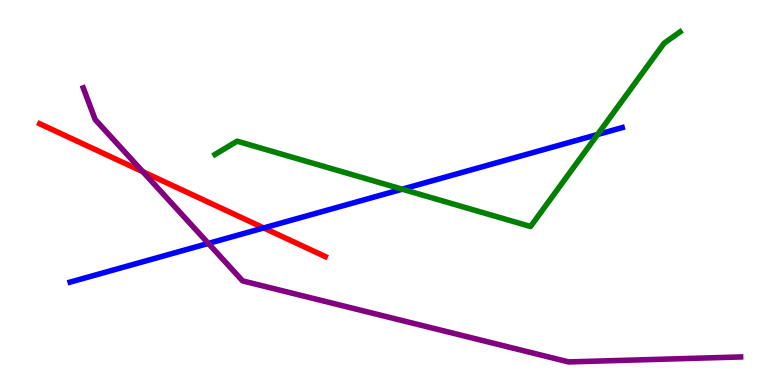[{'lines': ['blue', 'red'], 'intersections': [{'x': 3.4, 'y': 4.08}]}, {'lines': ['green', 'red'], 'intersections': []}, {'lines': ['purple', 'red'], 'intersections': [{'x': 1.84, 'y': 5.54}]}, {'lines': ['blue', 'green'], 'intersections': [{'x': 5.19, 'y': 5.09}, {'x': 7.71, 'y': 6.51}]}, {'lines': ['blue', 'purple'], 'intersections': [{'x': 2.69, 'y': 3.68}]}, {'lines': ['green', 'purple'], 'intersections': []}]